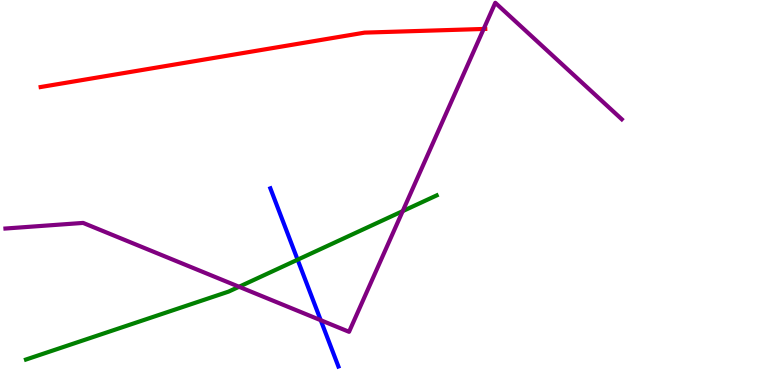[{'lines': ['blue', 'red'], 'intersections': []}, {'lines': ['green', 'red'], 'intersections': []}, {'lines': ['purple', 'red'], 'intersections': [{'x': 6.24, 'y': 9.25}]}, {'lines': ['blue', 'green'], 'intersections': [{'x': 3.84, 'y': 3.25}]}, {'lines': ['blue', 'purple'], 'intersections': [{'x': 4.14, 'y': 1.68}]}, {'lines': ['green', 'purple'], 'intersections': [{'x': 3.08, 'y': 2.55}, {'x': 5.2, 'y': 4.52}]}]